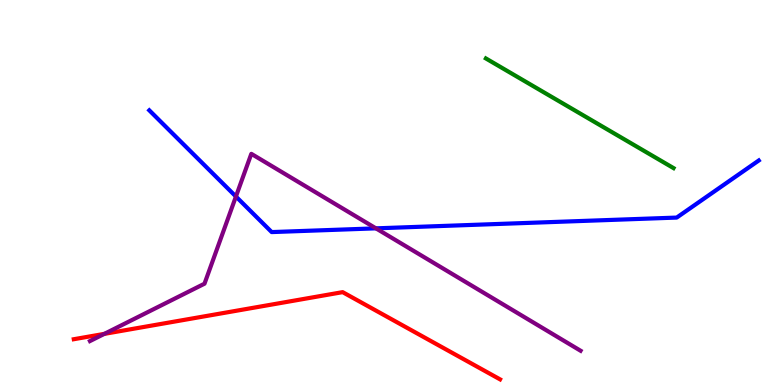[{'lines': ['blue', 'red'], 'intersections': []}, {'lines': ['green', 'red'], 'intersections': []}, {'lines': ['purple', 'red'], 'intersections': [{'x': 1.35, 'y': 1.33}]}, {'lines': ['blue', 'green'], 'intersections': []}, {'lines': ['blue', 'purple'], 'intersections': [{'x': 3.04, 'y': 4.9}, {'x': 4.85, 'y': 4.07}]}, {'lines': ['green', 'purple'], 'intersections': []}]